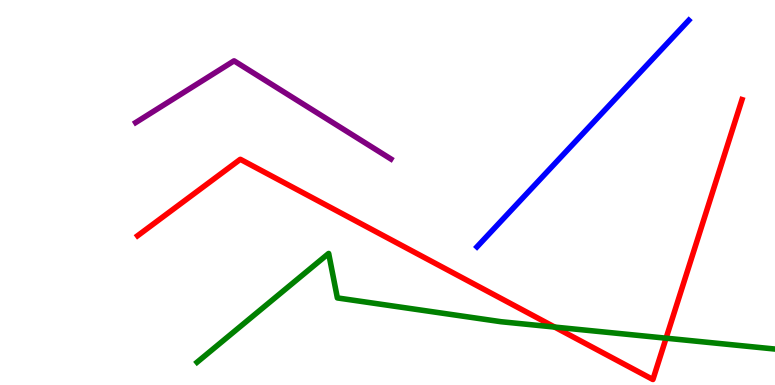[{'lines': ['blue', 'red'], 'intersections': []}, {'lines': ['green', 'red'], 'intersections': [{'x': 7.16, 'y': 1.5}, {'x': 8.59, 'y': 1.22}]}, {'lines': ['purple', 'red'], 'intersections': []}, {'lines': ['blue', 'green'], 'intersections': []}, {'lines': ['blue', 'purple'], 'intersections': []}, {'lines': ['green', 'purple'], 'intersections': []}]